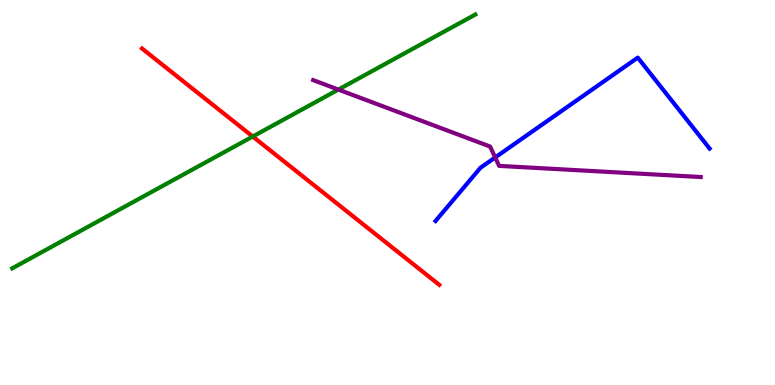[{'lines': ['blue', 'red'], 'intersections': []}, {'lines': ['green', 'red'], 'intersections': [{'x': 3.26, 'y': 6.45}]}, {'lines': ['purple', 'red'], 'intersections': []}, {'lines': ['blue', 'green'], 'intersections': []}, {'lines': ['blue', 'purple'], 'intersections': [{'x': 6.39, 'y': 5.91}]}, {'lines': ['green', 'purple'], 'intersections': [{'x': 4.37, 'y': 7.67}]}]